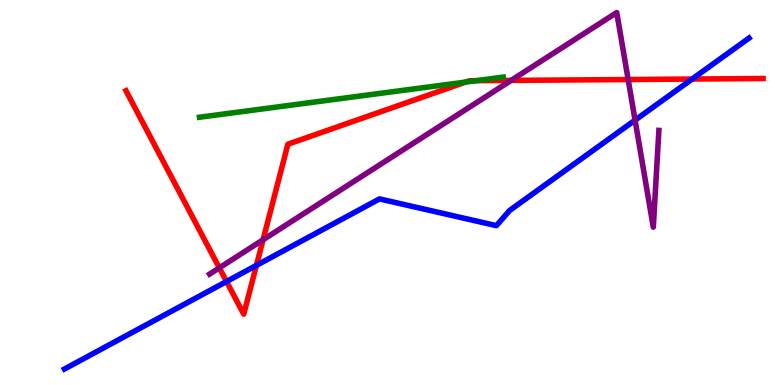[{'lines': ['blue', 'red'], 'intersections': [{'x': 2.92, 'y': 2.69}, {'x': 3.31, 'y': 3.11}, {'x': 8.93, 'y': 7.95}]}, {'lines': ['green', 'red'], 'intersections': [{'x': 6.01, 'y': 7.87}, {'x': 6.15, 'y': 7.9}]}, {'lines': ['purple', 'red'], 'intersections': [{'x': 2.83, 'y': 3.04}, {'x': 3.39, 'y': 3.77}, {'x': 6.6, 'y': 7.91}, {'x': 8.11, 'y': 7.93}]}, {'lines': ['blue', 'green'], 'intersections': []}, {'lines': ['blue', 'purple'], 'intersections': [{'x': 8.19, 'y': 6.88}]}, {'lines': ['green', 'purple'], 'intersections': []}]